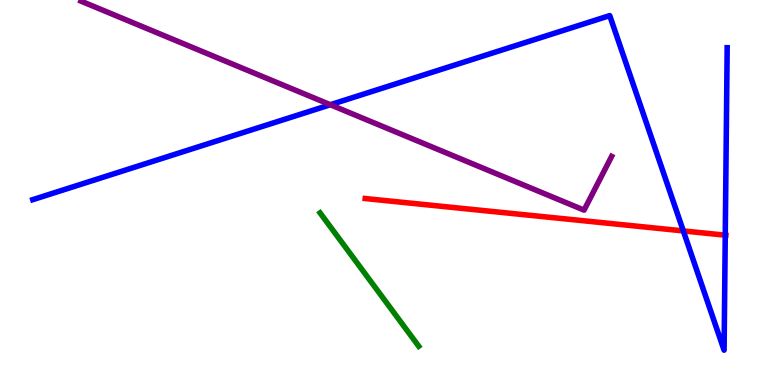[{'lines': ['blue', 'red'], 'intersections': [{'x': 8.82, 'y': 4.0}, {'x': 9.36, 'y': 3.89}]}, {'lines': ['green', 'red'], 'intersections': []}, {'lines': ['purple', 'red'], 'intersections': []}, {'lines': ['blue', 'green'], 'intersections': []}, {'lines': ['blue', 'purple'], 'intersections': [{'x': 4.26, 'y': 7.28}]}, {'lines': ['green', 'purple'], 'intersections': []}]